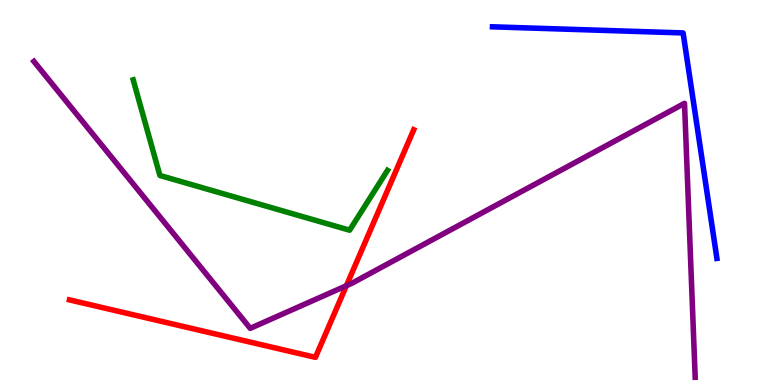[{'lines': ['blue', 'red'], 'intersections': []}, {'lines': ['green', 'red'], 'intersections': []}, {'lines': ['purple', 'red'], 'intersections': [{'x': 4.47, 'y': 2.58}]}, {'lines': ['blue', 'green'], 'intersections': []}, {'lines': ['blue', 'purple'], 'intersections': []}, {'lines': ['green', 'purple'], 'intersections': []}]